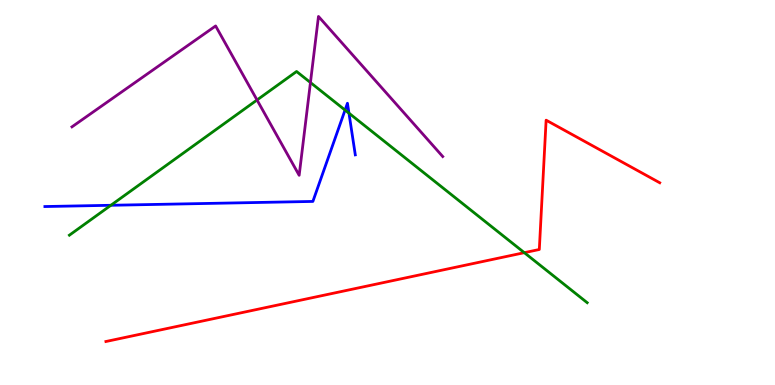[{'lines': ['blue', 'red'], 'intersections': []}, {'lines': ['green', 'red'], 'intersections': [{'x': 6.77, 'y': 3.44}]}, {'lines': ['purple', 'red'], 'intersections': []}, {'lines': ['blue', 'green'], 'intersections': [{'x': 1.43, 'y': 4.67}, {'x': 4.45, 'y': 7.14}, {'x': 4.5, 'y': 7.06}]}, {'lines': ['blue', 'purple'], 'intersections': []}, {'lines': ['green', 'purple'], 'intersections': [{'x': 3.32, 'y': 7.4}, {'x': 4.01, 'y': 7.86}]}]